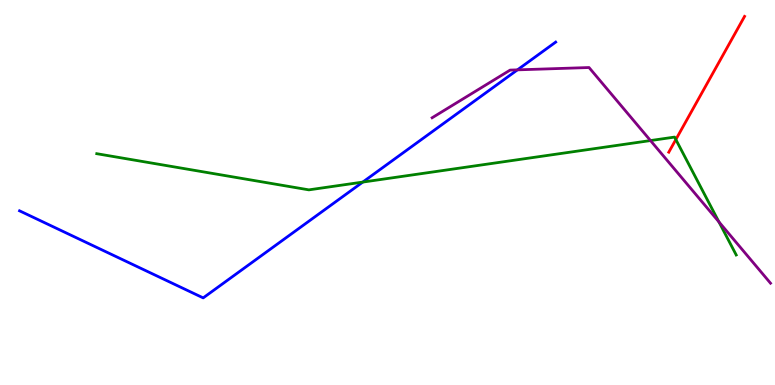[{'lines': ['blue', 'red'], 'intersections': []}, {'lines': ['green', 'red'], 'intersections': [{'x': 8.72, 'y': 6.38}]}, {'lines': ['purple', 'red'], 'intersections': []}, {'lines': ['blue', 'green'], 'intersections': [{'x': 4.68, 'y': 5.27}]}, {'lines': ['blue', 'purple'], 'intersections': [{'x': 6.68, 'y': 8.19}]}, {'lines': ['green', 'purple'], 'intersections': [{'x': 8.39, 'y': 6.35}, {'x': 9.28, 'y': 4.24}]}]